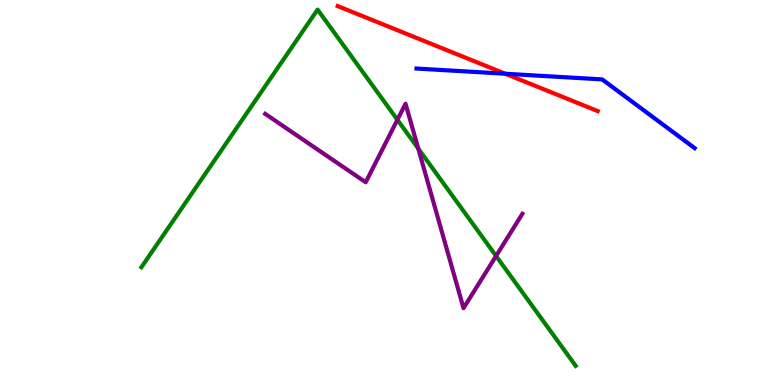[{'lines': ['blue', 'red'], 'intersections': [{'x': 6.52, 'y': 8.08}]}, {'lines': ['green', 'red'], 'intersections': []}, {'lines': ['purple', 'red'], 'intersections': []}, {'lines': ['blue', 'green'], 'intersections': []}, {'lines': ['blue', 'purple'], 'intersections': []}, {'lines': ['green', 'purple'], 'intersections': [{'x': 5.13, 'y': 6.89}, {'x': 5.4, 'y': 6.14}, {'x': 6.4, 'y': 3.35}]}]